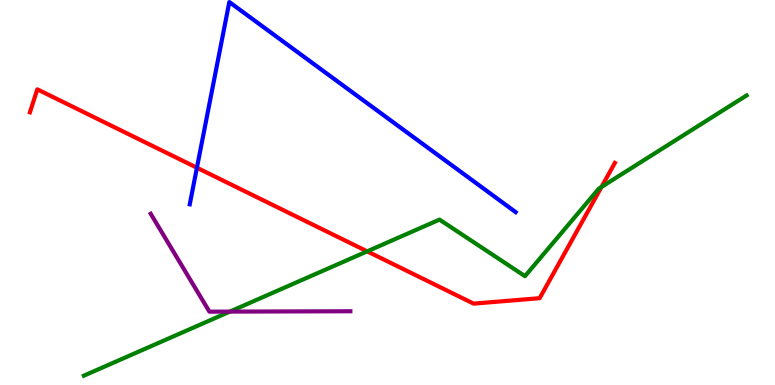[{'lines': ['blue', 'red'], 'intersections': [{'x': 2.54, 'y': 5.64}]}, {'lines': ['green', 'red'], 'intersections': [{'x': 4.74, 'y': 3.47}, {'x': 7.76, 'y': 5.14}]}, {'lines': ['purple', 'red'], 'intersections': []}, {'lines': ['blue', 'green'], 'intersections': []}, {'lines': ['blue', 'purple'], 'intersections': []}, {'lines': ['green', 'purple'], 'intersections': [{'x': 2.97, 'y': 1.91}]}]